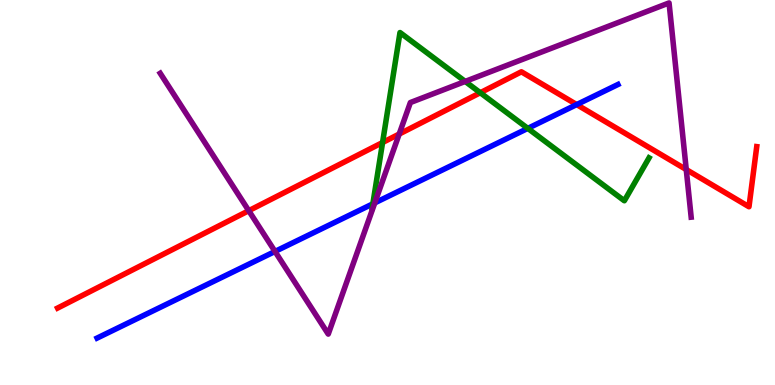[{'lines': ['blue', 'red'], 'intersections': [{'x': 7.44, 'y': 7.28}]}, {'lines': ['green', 'red'], 'intersections': [{'x': 4.94, 'y': 6.3}, {'x': 6.2, 'y': 7.59}]}, {'lines': ['purple', 'red'], 'intersections': [{'x': 3.21, 'y': 4.53}, {'x': 5.15, 'y': 6.52}, {'x': 8.85, 'y': 5.6}]}, {'lines': ['blue', 'green'], 'intersections': [{'x': 4.81, 'y': 4.71}, {'x': 6.81, 'y': 6.67}]}, {'lines': ['blue', 'purple'], 'intersections': [{'x': 3.55, 'y': 3.47}, {'x': 4.84, 'y': 4.73}]}, {'lines': ['green', 'purple'], 'intersections': [{'x': 6.0, 'y': 7.88}]}]